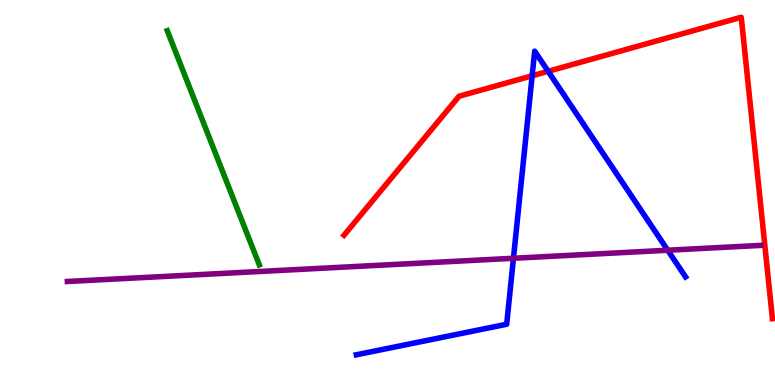[{'lines': ['blue', 'red'], 'intersections': [{'x': 6.87, 'y': 8.03}, {'x': 7.07, 'y': 8.15}]}, {'lines': ['green', 'red'], 'intersections': []}, {'lines': ['purple', 'red'], 'intersections': []}, {'lines': ['blue', 'green'], 'intersections': []}, {'lines': ['blue', 'purple'], 'intersections': [{'x': 6.63, 'y': 3.29}, {'x': 8.62, 'y': 3.5}]}, {'lines': ['green', 'purple'], 'intersections': []}]